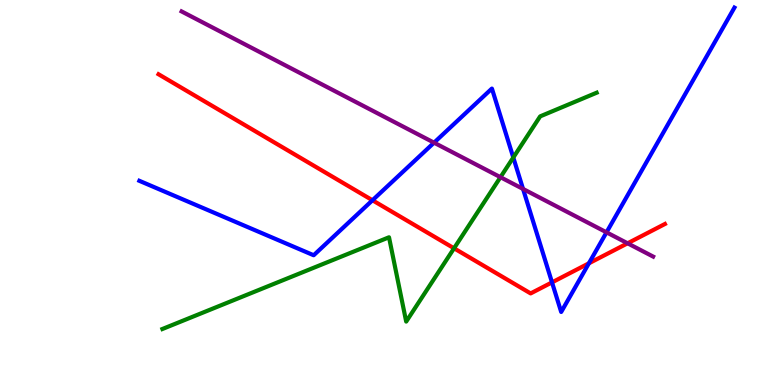[{'lines': ['blue', 'red'], 'intersections': [{'x': 4.81, 'y': 4.8}, {'x': 7.12, 'y': 2.67}, {'x': 7.6, 'y': 3.16}]}, {'lines': ['green', 'red'], 'intersections': [{'x': 5.86, 'y': 3.55}]}, {'lines': ['purple', 'red'], 'intersections': [{'x': 8.1, 'y': 3.68}]}, {'lines': ['blue', 'green'], 'intersections': [{'x': 6.62, 'y': 5.91}]}, {'lines': ['blue', 'purple'], 'intersections': [{'x': 5.6, 'y': 6.29}, {'x': 6.75, 'y': 5.09}, {'x': 7.83, 'y': 3.97}]}, {'lines': ['green', 'purple'], 'intersections': [{'x': 6.46, 'y': 5.4}]}]